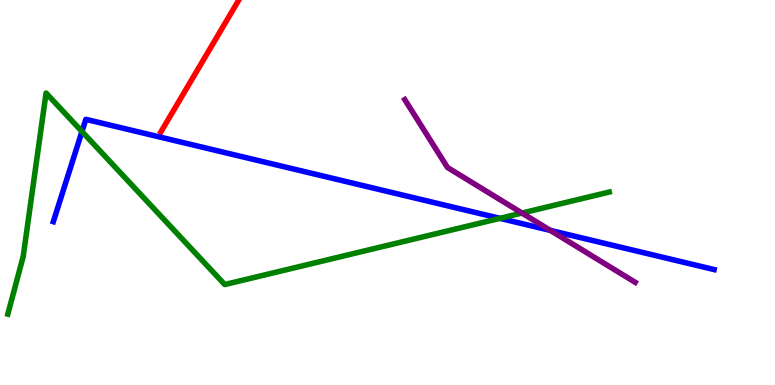[{'lines': ['blue', 'red'], 'intersections': []}, {'lines': ['green', 'red'], 'intersections': []}, {'lines': ['purple', 'red'], 'intersections': []}, {'lines': ['blue', 'green'], 'intersections': [{'x': 1.06, 'y': 6.58}, {'x': 6.45, 'y': 4.33}]}, {'lines': ['blue', 'purple'], 'intersections': [{'x': 7.1, 'y': 4.02}]}, {'lines': ['green', 'purple'], 'intersections': [{'x': 6.73, 'y': 4.47}]}]